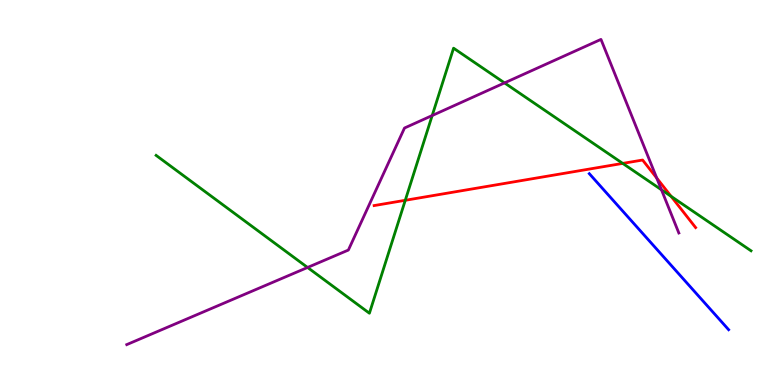[{'lines': ['blue', 'red'], 'intersections': []}, {'lines': ['green', 'red'], 'intersections': [{'x': 5.23, 'y': 4.8}, {'x': 8.04, 'y': 5.76}, {'x': 8.66, 'y': 4.9}]}, {'lines': ['purple', 'red'], 'intersections': [{'x': 8.47, 'y': 5.38}]}, {'lines': ['blue', 'green'], 'intersections': []}, {'lines': ['blue', 'purple'], 'intersections': []}, {'lines': ['green', 'purple'], 'intersections': [{'x': 3.97, 'y': 3.05}, {'x': 5.58, 'y': 7.0}, {'x': 6.51, 'y': 7.85}, {'x': 8.53, 'y': 5.07}]}]